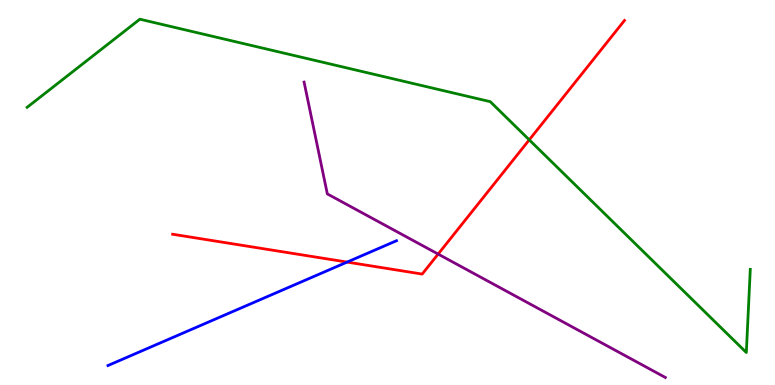[{'lines': ['blue', 'red'], 'intersections': [{'x': 4.48, 'y': 3.19}]}, {'lines': ['green', 'red'], 'intersections': [{'x': 6.83, 'y': 6.37}]}, {'lines': ['purple', 'red'], 'intersections': [{'x': 5.65, 'y': 3.4}]}, {'lines': ['blue', 'green'], 'intersections': []}, {'lines': ['blue', 'purple'], 'intersections': []}, {'lines': ['green', 'purple'], 'intersections': []}]